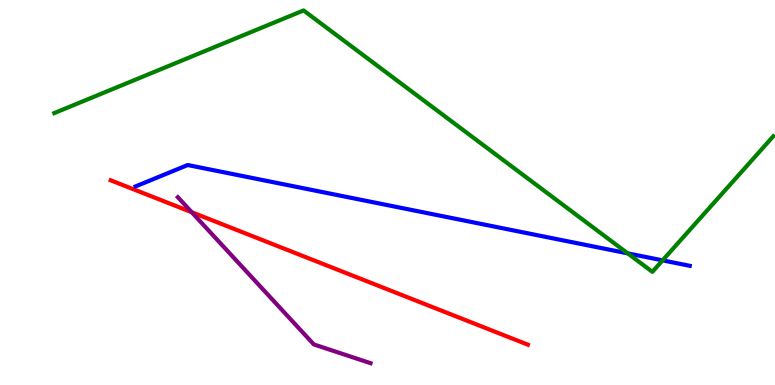[{'lines': ['blue', 'red'], 'intersections': []}, {'lines': ['green', 'red'], 'intersections': []}, {'lines': ['purple', 'red'], 'intersections': [{'x': 2.47, 'y': 4.49}]}, {'lines': ['blue', 'green'], 'intersections': [{'x': 8.1, 'y': 3.42}, {'x': 8.55, 'y': 3.24}]}, {'lines': ['blue', 'purple'], 'intersections': []}, {'lines': ['green', 'purple'], 'intersections': []}]